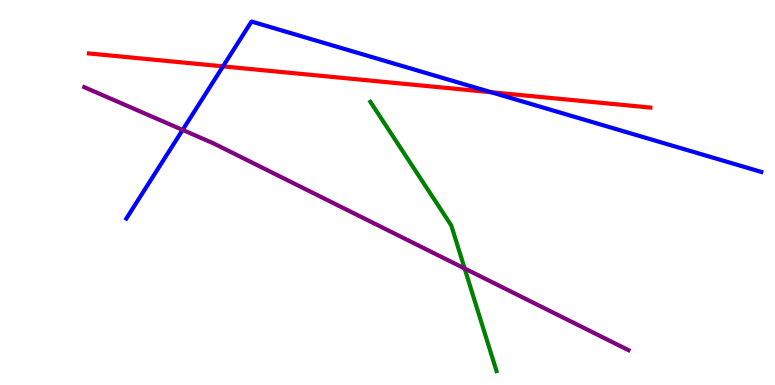[{'lines': ['blue', 'red'], 'intersections': [{'x': 2.88, 'y': 8.28}, {'x': 6.34, 'y': 7.6}]}, {'lines': ['green', 'red'], 'intersections': []}, {'lines': ['purple', 'red'], 'intersections': []}, {'lines': ['blue', 'green'], 'intersections': []}, {'lines': ['blue', 'purple'], 'intersections': [{'x': 2.36, 'y': 6.62}]}, {'lines': ['green', 'purple'], 'intersections': [{'x': 6.0, 'y': 3.03}]}]